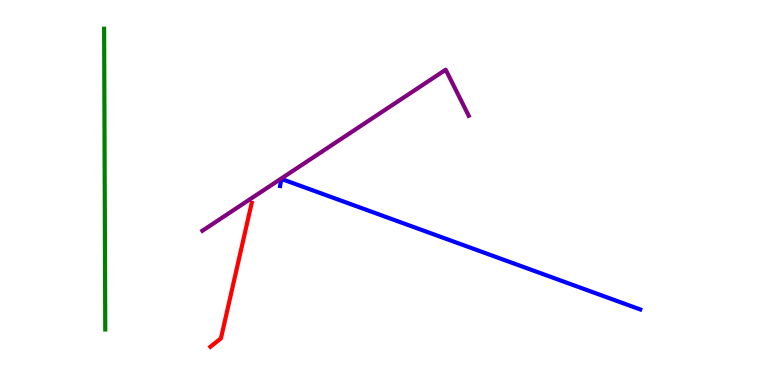[{'lines': ['blue', 'red'], 'intersections': []}, {'lines': ['green', 'red'], 'intersections': []}, {'lines': ['purple', 'red'], 'intersections': []}, {'lines': ['blue', 'green'], 'intersections': []}, {'lines': ['blue', 'purple'], 'intersections': []}, {'lines': ['green', 'purple'], 'intersections': []}]